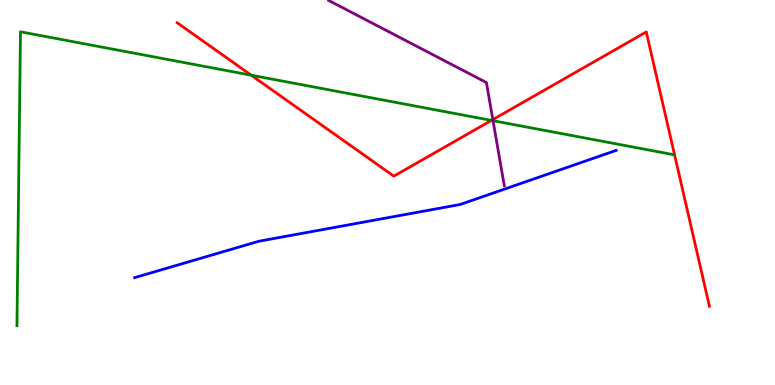[{'lines': ['blue', 'red'], 'intersections': []}, {'lines': ['green', 'red'], 'intersections': [{'x': 3.24, 'y': 8.05}, {'x': 6.34, 'y': 6.87}]}, {'lines': ['purple', 'red'], 'intersections': [{'x': 6.36, 'y': 6.89}]}, {'lines': ['blue', 'green'], 'intersections': []}, {'lines': ['blue', 'purple'], 'intersections': []}, {'lines': ['green', 'purple'], 'intersections': [{'x': 6.36, 'y': 6.86}]}]